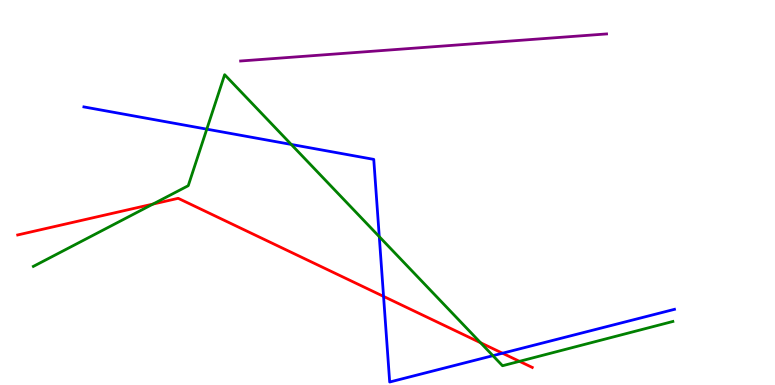[{'lines': ['blue', 'red'], 'intersections': [{'x': 4.95, 'y': 2.3}, {'x': 6.48, 'y': 0.825}]}, {'lines': ['green', 'red'], 'intersections': [{'x': 1.97, 'y': 4.7}, {'x': 6.2, 'y': 1.1}, {'x': 6.7, 'y': 0.615}]}, {'lines': ['purple', 'red'], 'intersections': []}, {'lines': ['blue', 'green'], 'intersections': [{'x': 2.67, 'y': 6.65}, {'x': 3.76, 'y': 6.25}, {'x': 4.89, 'y': 3.85}, {'x': 6.36, 'y': 0.762}]}, {'lines': ['blue', 'purple'], 'intersections': []}, {'lines': ['green', 'purple'], 'intersections': []}]